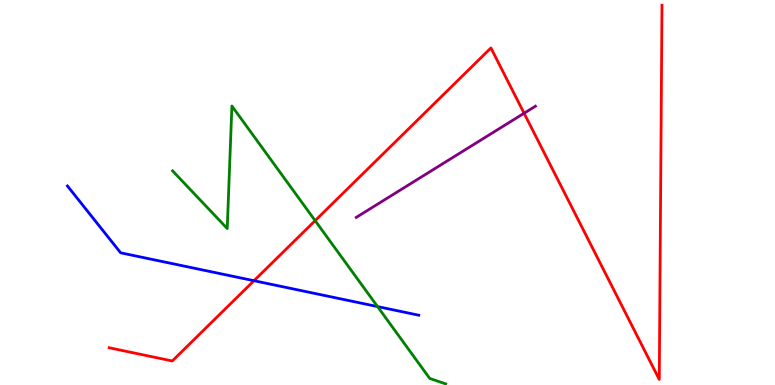[{'lines': ['blue', 'red'], 'intersections': [{'x': 3.28, 'y': 2.71}]}, {'lines': ['green', 'red'], 'intersections': [{'x': 4.07, 'y': 4.27}]}, {'lines': ['purple', 'red'], 'intersections': [{'x': 6.76, 'y': 7.06}]}, {'lines': ['blue', 'green'], 'intersections': [{'x': 4.87, 'y': 2.04}]}, {'lines': ['blue', 'purple'], 'intersections': []}, {'lines': ['green', 'purple'], 'intersections': []}]